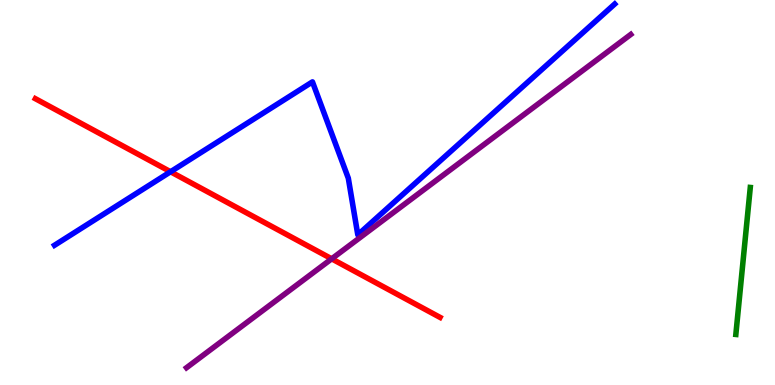[{'lines': ['blue', 'red'], 'intersections': [{'x': 2.2, 'y': 5.54}]}, {'lines': ['green', 'red'], 'intersections': []}, {'lines': ['purple', 'red'], 'intersections': [{'x': 4.28, 'y': 3.28}]}, {'lines': ['blue', 'green'], 'intersections': []}, {'lines': ['blue', 'purple'], 'intersections': []}, {'lines': ['green', 'purple'], 'intersections': []}]